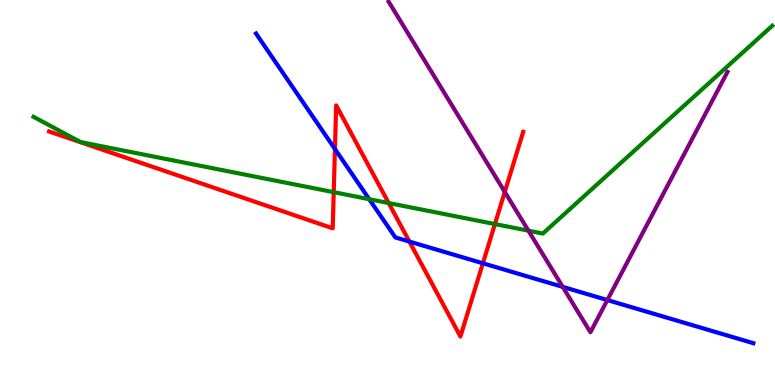[{'lines': ['blue', 'red'], 'intersections': [{'x': 4.32, 'y': 6.13}, {'x': 5.28, 'y': 3.73}, {'x': 6.23, 'y': 3.16}]}, {'lines': ['green', 'red'], 'intersections': [{'x': 4.31, 'y': 5.01}, {'x': 5.02, 'y': 4.73}, {'x': 6.39, 'y': 4.18}]}, {'lines': ['purple', 'red'], 'intersections': [{'x': 6.51, 'y': 5.01}]}, {'lines': ['blue', 'green'], 'intersections': [{'x': 4.76, 'y': 4.83}]}, {'lines': ['blue', 'purple'], 'intersections': [{'x': 7.26, 'y': 2.55}, {'x': 7.84, 'y': 2.21}]}, {'lines': ['green', 'purple'], 'intersections': [{'x': 6.82, 'y': 4.01}]}]